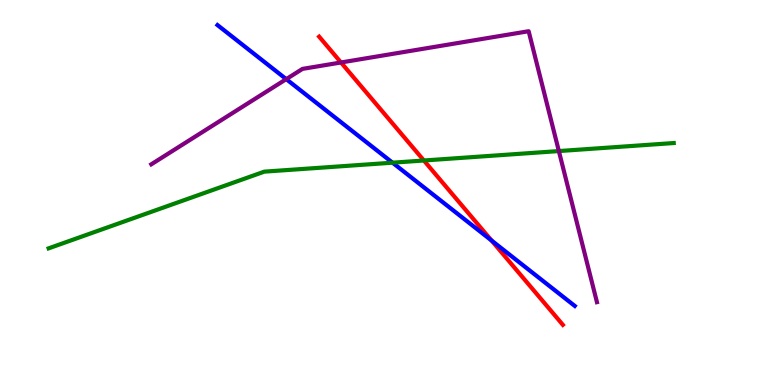[{'lines': ['blue', 'red'], 'intersections': [{'x': 6.34, 'y': 3.75}]}, {'lines': ['green', 'red'], 'intersections': [{'x': 5.47, 'y': 5.83}]}, {'lines': ['purple', 'red'], 'intersections': [{'x': 4.4, 'y': 8.38}]}, {'lines': ['blue', 'green'], 'intersections': [{'x': 5.06, 'y': 5.77}]}, {'lines': ['blue', 'purple'], 'intersections': [{'x': 3.69, 'y': 7.94}]}, {'lines': ['green', 'purple'], 'intersections': [{'x': 7.21, 'y': 6.08}]}]